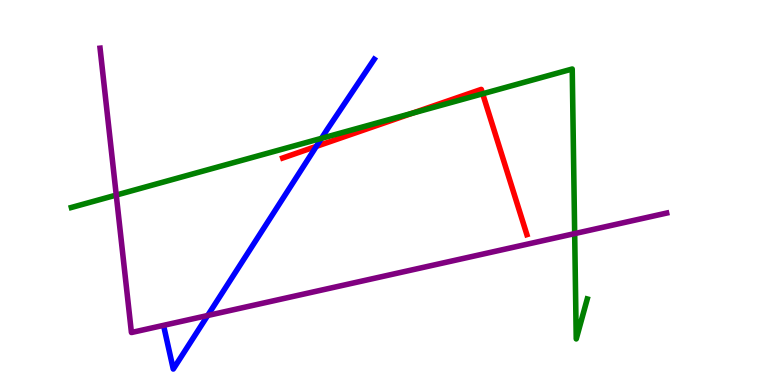[{'lines': ['blue', 'red'], 'intersections': [{'x': 4.08, 'y': 6.2}]}, {'lines': ['green', 'red'], 'intersections': [{'x': 5.32, 'y': 7.06}, {'x': 6.23, 'y': 7.56}]}, {'lines': ['purple', 'red'], 'intersections': []}, {'lines': ['blue', 'green'], 'intersections': [{'x': 4.15, 'y': 6.41}]}, {'lines': ['blue', 'purple'], 'intersections': [{'x': 2.68, 'y': 1.81}]}, {'lines': ['green', 'purple'], 'intersections': [{'x': 1.5, 'y': 4.93}, {'x': 7.42, 'y': 3.93}]}]